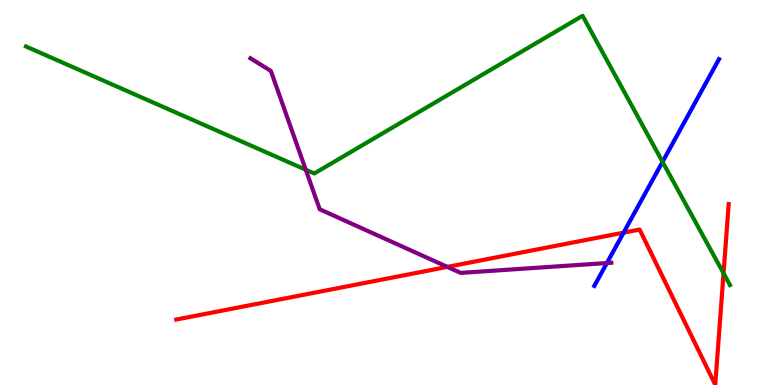[{'lines': ['blue', 'red'], 'intersections': [{'x': 8.05, 'y': 3.96}]}, {'lines': ['green', 'red'], 'intersections': [{'x': 9.34, 'y': 2.9}]}, {'lines': ['purple', 'red'], 'intersections': [{'x': 5.77, 'y': 3.07}]}, {'lines': ['blue', 'green'], 'intersections': [{'x': 8.55, 'y': 5.8}]}, {'lines': ['blue', 'purple'], 'intersections': [{'x': 7.83, 'y': 3.17}]}, {'lines': ['green', 'purple'], 'intersections': [{'x': 3.95, 'y': 5.59}]}]